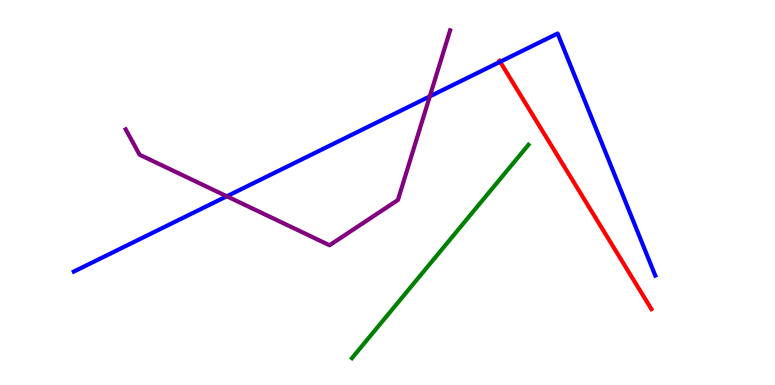[{'lines': ['blue', 'red'], 'intersections': [{'x': 6.45, 'y': 8.4}]}, {'lines': ['green', 'red'], 'intersections': []}, {'lines': ['purple', 'red'], 'intersections': []}, {'lines': ['blue', 'green'], 'intersections': []}, {'lines': ['blue', 'purple'], 'intersections': [{'x': 2.93, 'y': 4.9}, {'x': 5.55, 'y': 7.5}]}, {'lines': ['green', 'purple'], 'intersections': []}]